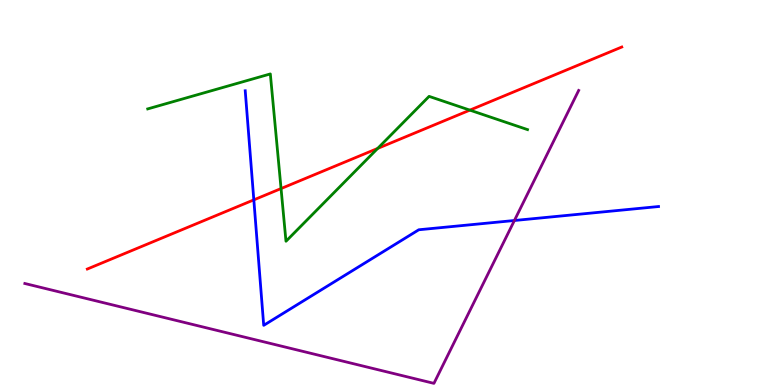[{'lines': ['blue', 'red'], 'intersections': [{'x': 3.28, 'y': 4.81}]}, {'lines': ['green', 'red'], 'intersections': [{'x': 3.63, 'y': 5.1}, {'x': 4.87, 'y': 6.14}, {'x': 6.06, 'y': 7.14}]}, {'lines': ['purple', 'red'], 'intersections': []}, {'lines': ['blue', 'green'], 'intersections': []}, {'lines': ['blue', 'purple'], 'intersections': [{'x': 6.64, 'y': 4.27}]}, {'lines': ['green', 'purple'], 'intersections': []}]